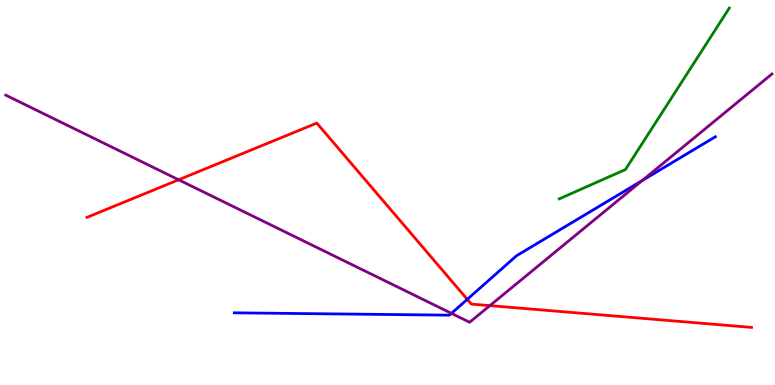[{'lines': ['blue', 'red'], 'intersections': [{'x': 6.03, 'y': 2.23}]}, {'lines': ['green', 'red'], 'intersections': []}, {'lines': ['purple', 'red'], 'intersections': [{'x': 2.3, 'y': 5.33}, {'x': 6.32, 'y': 2.06}]}, {'lines': ['blue', 'green'], 'intersections': []}, {'lines': ['blue', 'purple'], 'intersections': [{'x': 5.83, 'y': 1.86}, {'x': 8.29, 'y': 5.31}]}, {'lines': ['green', 'purple'], 'intersections': []}]